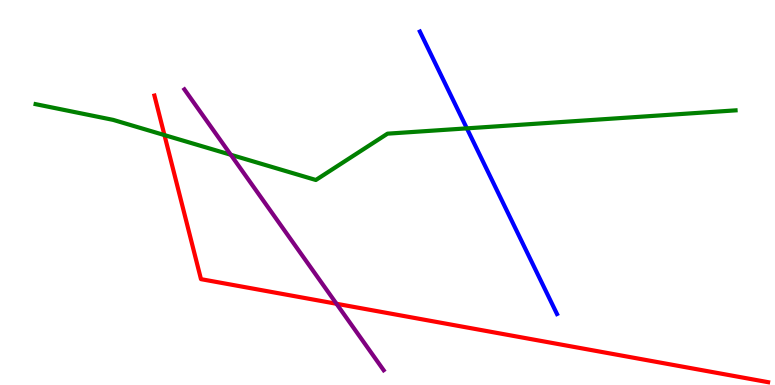[{'lines': ['blue', 'red'], 'intersections': []}, {'lines': ['green', 'red'], 'intersections': [{'x': 2.12, 'y': 6.49}]}, {'lines': ['purple', 'red'], 'intersections': [{'x': 4.34, 'y': 2.11}]}, {'lines': ['blue', 'green'], 'intersections': [{'x': 6.02, 'y': 6.67}]}, {'lines': ['blue', 'purple'], 'intersections': []}, {'lines': ['green', 'purple'], 'intersections': [{'x': 2.98, 'y': 5.98}]}]